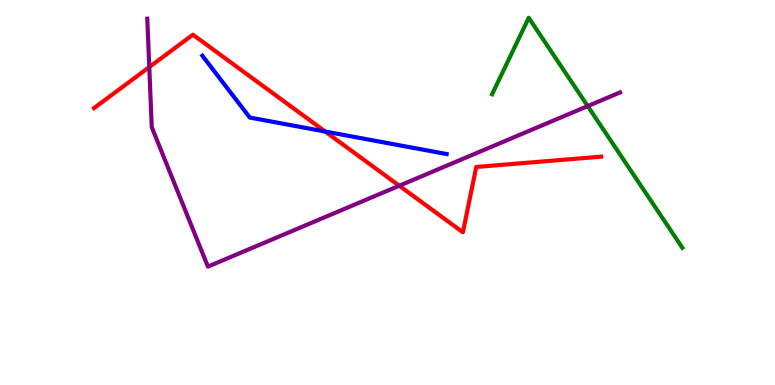[{'lines': ['blue', 'red'], 'intersections': [{'x': 4.2, 'y': 6.58}]}, {'lines': ['green', 'red'], 'intersections': []}, {'lines': ['purple', 'red'], 'intersections': [{'x': 1.93, 'y': 8.26}, {'x': 5.15, 'y': 5.18}]}, {'lines': ['blue', 'green'], 'intersections': []}, {'lines': ['blue', 'purple'], 'intersections': []}, {'lines': ['green', 'purple'], 'intersections': [{'x': 7.58, 'y': 7.24}]}]